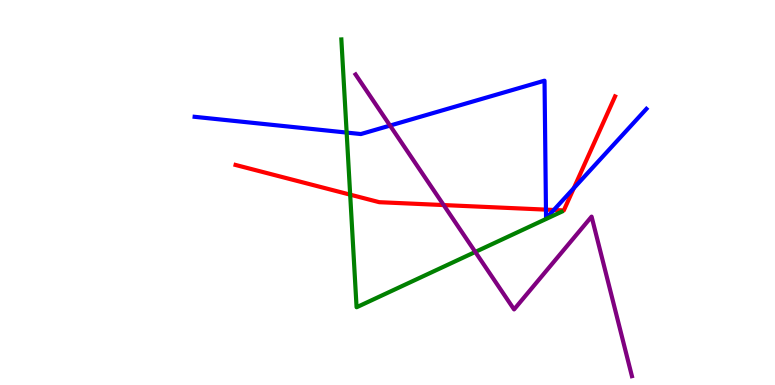[{'lines': ['blue', 'red'], 'intersections': [{'x': 7.04, 'y': 4.56}, {'x': 7.15, 'y': 4.55}, {'x': 7.4, 'y': 5.11}]}, {'lines': ['green', 'red'], 'intersections': [{'x': 4.52, 'y': 4.94}]}, {'lines': ['purple', 'red'], 'intersections': [{'x': 5.72, 'y': 4.67}]}, {'lines': ['blue', 'green'], 'intersections': [{'x': 4.47, 'y': 6.56}]}, {'lines': ['blue', 'purple'], 'intersections': [{'x': 5.03, 'y': 6.74}]}, {'lines': ['green', 'purple'], 'intersections': [{'x': 6.13, 'y': 3.46}]}]